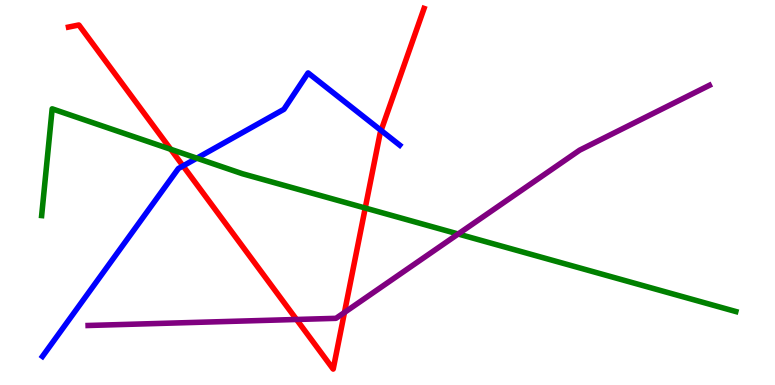[{'lines': ['blue', 'red'], 'intersections': [{'x': 2.36, 'y': 5.69}, {'x': 4.92, 'y': 6.61}]}, {'lines': ['green', 'red'], 'intersections': [{'x': 2.2, 'y': 6.12}, {'x': 4.71, 'y': 4.6}]}, {'lines': ['purple', 'red'], 'intersections': [{'x': 3.83, 'y': 1.7}, {'x': 4.44, 'y': 1.88}]}, {'lines': ['blue', 'green'], 'intersections': [{'x': 2.54, 'y': 5.89}]}, {'lines': ['blue', 'purple'], 'intersections': []}, {'lines': ['green', 'purple'], 'intersections': [{'x': 5.91, 'y': 3.92}]}]